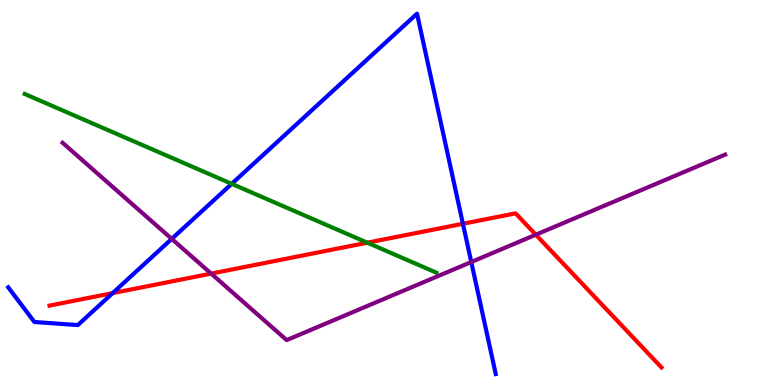[{'lines': ['blue', 'red'], 'intersections': [{'x': 1.45, 'y': 2.39}, {'x': 5.97, 'y': 4.19}]}, {'lines': ['green', 'red'], 'intersections': [{'x': 4.74, 'y': 3.7}]}, {'lines': ['purple', 'red'], 'intersections': [{'x': 2.72, 'y': 2.89}, {'x': 6.91, 'y': 3.9}]}, {'lines': ['blue', 'green'], 'intersections': [{'x': 2.99, 'y': 5.23}]}, {'lines': ['blue', 'purple'], 'intersections': [{'x': 2.22, 'y': 3.8}, {'x': 6.08, 'y': 3.19}]}, {'lines': ['green', 'purple'], 'intersections': []}]